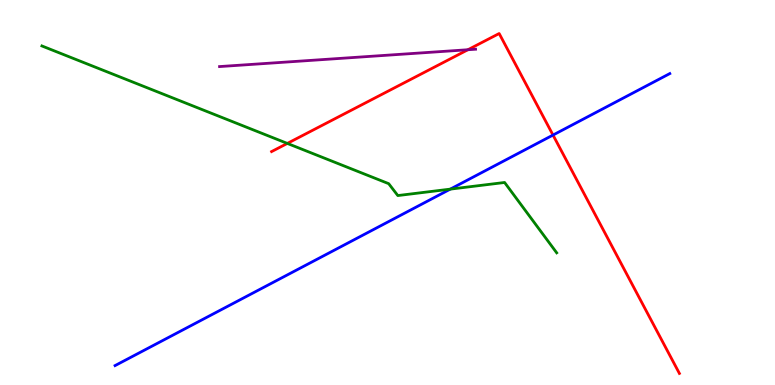[{'lines': ['blue', 'red'], 'intersections': [{'x': 7.14, 'y': 6.49}]}, {'lines': ['green', 'red'], 'intersections': [{'x': 3.71, 'y': 6.27}]}, {'lines': ['purple', 'red'], 'intersections': [{'x': 6.04, 'y': 8.71}]}, {'lines': ['blue', 'green'], 'intersections': [{'x': 5.81, 'y': 5.09}]}, {'lines': ['blue', 'purple'], 'intersections': []}, {'lines': ['green', 'purple'], 'intersections': []}]